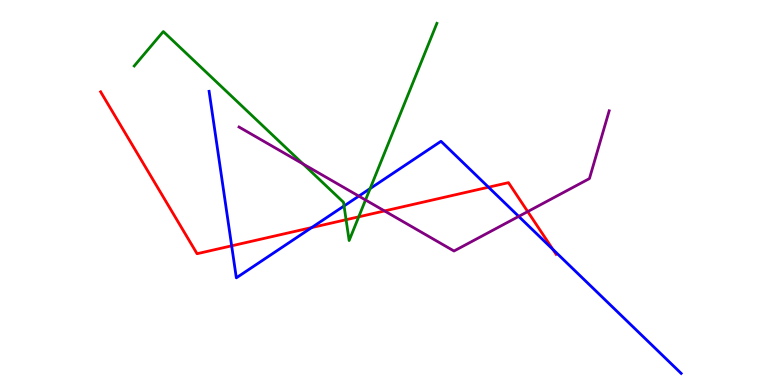[{'lines': ['blue', 'red'], 'intersections': [{'x': 2.99, 'y': 3.61}, {'x': 4.02, 'y': 4.09}, {'x': 6.3, 'y': 5.14}, {'x': 7.13, 'y': 3.52}]}, {'lines': ['green', 'red'], 'intersections': [{'x': 4.47, 'y': 4.29}, {'x': 4.63, 'y': 4.37}]}, {'lines': ['purple', 'red'], 'intersections': [{'x': 4.96, 'y': 4.52}, {'x': 6.81, 'y': 4.5}]}, {'lines': ['blue', 'green'], 'intersections': [{'x': 4.44, 'y': 4.65}, {'x': 4.78, 'y': 5.1}]}, {'lines': ['blue', 'purple'], 'intersections': [{'x': 4.63, 'y': 4.91}, {'x': 6.69, 'y': 4.38}]}, {'lines': ['green', 'purple'], 'intersections': [{'x': 3.91, 'y': 5.74}, {'x': 4.72, 'y': 4.81}]}]